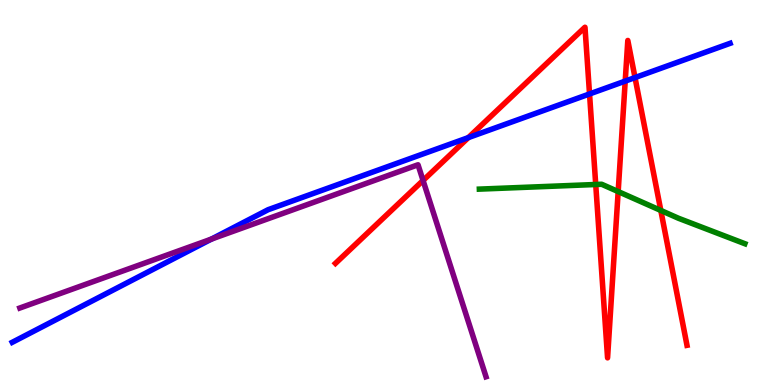[{'lines': ['blue', 'red'], 'intersections': [{'x': 6.04, 'y': 6.43}, {'x': 7.61, 'y': 7.56}, {'x': 8.07, 'y': 7.89}, {'x': 8.19, 'y': 7.99}]}, {'lines': ['green', 'red'], 'intersections': [{'x': 7.69, 'y': 5.21}, {'x': 7.98, 'y': 5.02}, {'x': 8.53, 'y': 4.53}]}, {'lines': ['purple', 'red'], 'intersections': [{'x': 5.46, 'y': 5.31}]}, {'lines': ['blue', 'green'], 'intersections': []}, {'lines': ['blue', 'purple'], 'intersections': [{'x': 2.73, 'y': 3.79}]}, {'lines': ['green', 'purple'], 'intersections': []}]